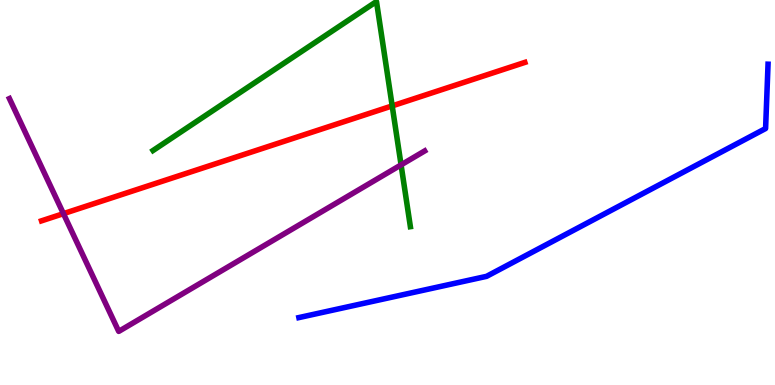[{'lines': ['blue', 'red'], 'intersections': []}, {'lines': ['green', 'red'], 'intersections': [{'x': 5.06, 'y': 7.25}]}, {'lines': ['purple', 'red'], 'intersections': [{'x': 0.819, 'y': 4.45}]}, {'lines': ['blue', 'green'], 'intersections': []}, {'lines': ['blue', 'purple'], 'intersections': []}, {'lines': ['green', 'purple'], 'intersections': [{'x': 5.18, 'y': 5.72}]}]